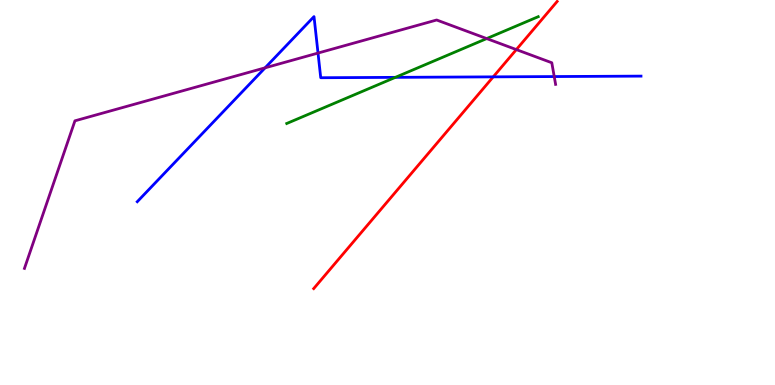[{'lines': ['blue', 'red'], 'intersections': [{'x': 6.36, 'y': 8.0}]}, {'lines': ['green', 'red'], 'intersections': []}, {'lines': ['purple', 'red'], 'intersections': [{'x': 6.66, 'y': 8.71}]}, {'lines': ['blue', 'green'], 'intersections': [{'x': 5.1, 'y': 7.99}]}, {'lines': ['blue', 'purple'], 'intersections': [{'x': 3.42, 'y': 8.24}, {'x': 4.1, 'y': 8.62}, {'x': 7.15, 'y': 8.01}]}, {'lines': ['green', 'purple'], 'intersections': [{'x': 6.28, 'y': 9.0}]}]